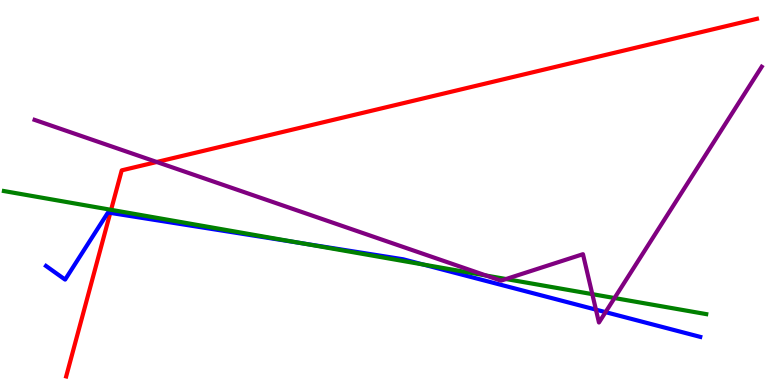[{'lines': ['blue', 'red'], 'intersections': [{'x': 1.42, 'y': 4.47}]}, {'lines': ['green', 'red'], 'intersections': [{'x': 1.43, 'y': 4.55}]}, {'lines': ['purple', 'red'], 'intersections': [{'x': 2.02, 'y': 5.79}]}, {'lines': ['blue', 'green'], 'intersections': [{'x': 3.88, 'y': 3.69}, {'x': 5.46, 'y': 3.13}]}, {'lines': ['blue', 'purple'], 'intersections': [{'x': 7.69, 'y': 1.96}, {'x': 7.81, 'y': 1.89}]}, {'lines': ['green', 'purple'], 'intersections': [{'x': 6.27, 'y': 2.84}, {'x': 6.53, 'y': 2.75}, {'x': 7.64, 'y': 2.36}, {'x': 7.93, 'y': 2.26}]}]